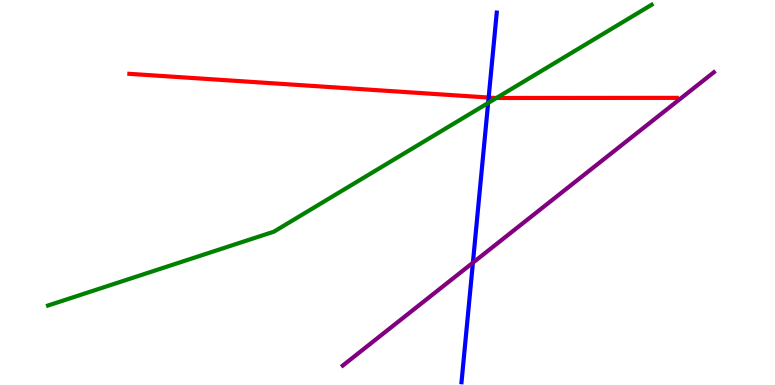[{'lines': ['blue', 'red'], 'intersections': [{'x': 6.31, 'y': 7.47}]}, {'lines': ['green', 'red'], 'intersections': [{'x': 6.41, 'y': 7.45}]}, {'lines': ['purple', 'red'], 'intersections': []}, {'lines': ['blue', 'green'], 'intersections': [{'x': 6.3, 'y': 7.33}]}, {'lines': ['blue', 'purple'], 'intersections': [{'x': 6.1, 'y': 3.18}]}, {'lines': ['green', 'purple'], 'intersections': []}]